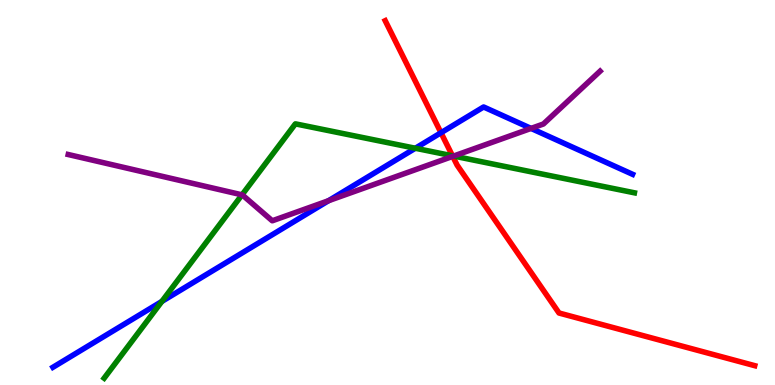[{'lines': ['blue', 'red'], 'intersections': [{'x': 5.69, 'y': 6.55}]}, {'lines': ['green', 'red'], 'intersections': [{'x': 5.84, 'y': 5.95}]}, {'lines': ['purple', 'red'], 'intersections': [{'x': 5.84, 'y': 5.94}]}, {'lines': ['blue', 'green'], 'intersections': [{'x': 2.09, 'y': 2.17}, {'x': 5.36, 'y': 6.15}]}, {'lines': ['blue', 'purple'], 'intersections': [{'x': 4.24, 'y': 4.79}, {'x': 6.85, 'y': 6.66}]}, {'lines': ['green', 'purple'], 'intersections': [{'x': 3.12, 'y': 4.94}, {'x': 5.85, 'y': 5.95}]}]